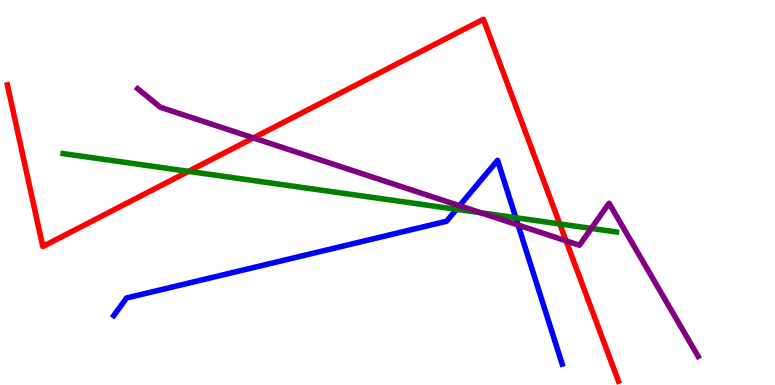[{'lines': ['blue', 'red'], 'intersections': []}, {'lines': ['green', 'red'], 'intersections': [{'x': 2.43, 'y': 5.55}, {'x': 7.22, 'y': 4.18}]}, {'lines': ['purple', 'red'], 'intersections': [{'x': 3.27, 'y': 6.42}, {'x': 7.3, 'y': 3.74}]}, {'lines': ['blue', 'green'], 'intersections': [{'x': 5.89, 'y': 4.56}, {'x': 6.66, 'y': 4.34}]}, {'lines': ['blue', 'purple'], 'intersections': [{'x': 5.93, 'y': 4.66}, {'x': 6.69, 'y': 4.16}]}, {'lines': ['green', 'purple'], 'intersections': [{'x': 6.2, 'y': 4.47}, {'x': 7.63, 'y': 4.07}]}]